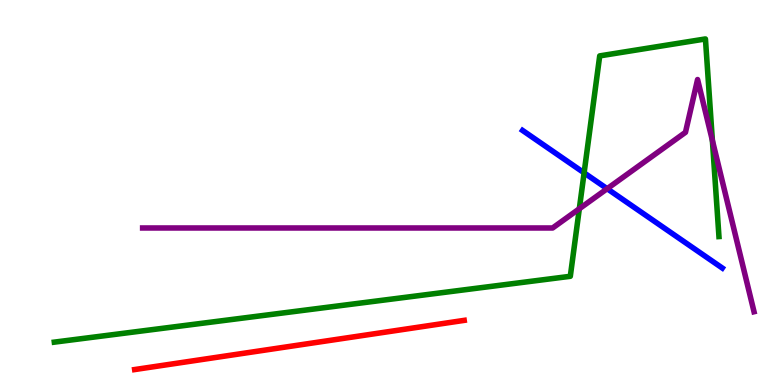[{'lines': ['blue', 'red'], 'intersections': []}, {'lines': ['green', 'red'], 'intersections': []}, {'lines': ['purple', 'red'], 'intersections': []}, {'lines': ['blue', 'green'], 'intersections': [{'x': 7.54, 'y': 5.51}]}, {'lines': ['blue', 'purple'], 'intersections': [{'x': 7.83, 'y': 5.1}]}, {'lines': ['green', 'purple'], 'intersections': [{'x': 7.48, 'y': 4.58}, {'x': 9.19, 'y': 6.35}]}]